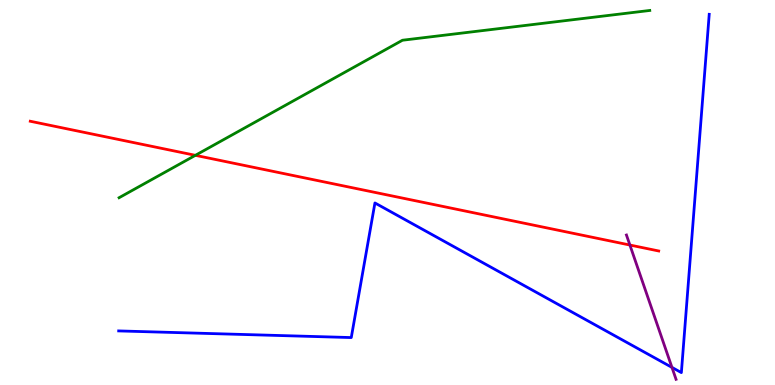[{'lines': ['blue', 'red'], 'intersections': []}, {'lines': ['green', 'red'], 'intersections': [{'x': 2.52, 'y': 5.97}]}, {'lines': ['purple', 'red'], 'intersections': [{'x': 8.13, 'y': 3.64}]}, {'lines': ['blue', 'green'], 'intersections': []}, {'lines': ['blue', 'purple'], 'intersections': [{'x': 8.67, 'y': 0.457}]}, {'lines': ['green', 'purple'], 'intersections': []}]